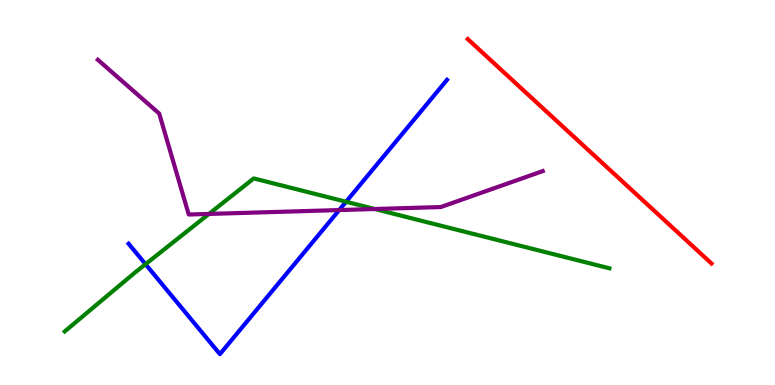[{'lines': ['blue', 'red'], 'intersections': []}, {'lines': ['green', 'red'], 'intersections': []}, {'lines': ['purple', 'red'], 'intersections': []}, {'lines': ['blue', 'green'], 'intersections': [{'x': 1.88, 'y': 3.14}, {'x': 4.47, 'y': 4.76}]}, {'lines': ['blue', 'purple'], 'intersections': [{'x': 4.38, 'y': 4.54}]}, {'lines': ['green', 'purple'], 'intersections': [{'x': 2.7, 'y': 4.44}, {'x': 4.84, 'y': 4.57}]}]